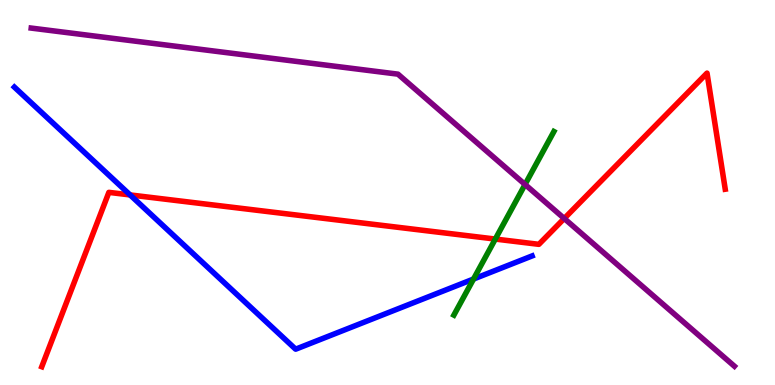[{'lines': ['blue', 'red'], 'intersections': [{'x': 1.68, 'y': 4.94}]}, {'lines': ['green', 'red'], 'intersections': [{'x': 6.39, 'y': 3.79}]}, {'lines': ['purple', 'red'], 'intersections': [{'x': 7.28, 'y': 4.32}]}, {'lines': ['blue', 'green'], 'intersections': [{'x': 6.11, 'y': 2.75}]}, {'lines': ['blue', 'purple'], 'intersections': []}, {'lines': ['green', 'purple'], 'intersections': [{'x': 6.77, 'y': 5.21}]}]